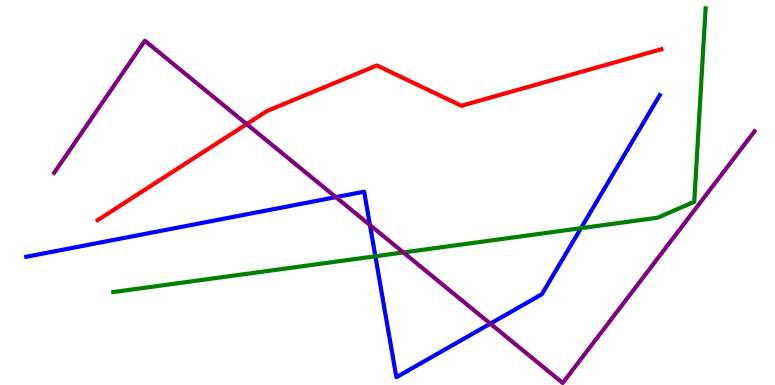[{'lines': ['blue', 'red'], 'intersections': []}, {'lines': ['green', 'red'], 'intersections': []}, {'lines': ['purple', 'red'], 'intersections': [{'x': 3.18, 'y': 6.78}]}, {'lines': ['blue', 'green'], 'intersections': [{'x': 4.84, 'y': 3.34}, {'x': 7.5, 'y': 4.07}]}, {'lines': ['blue', 'purple'], 'intersections': [{'x': 4.33, 'y': 4.88}, {'x': 4.77, 'y': 4.15}, {'x': 6.33, 'y': 1.59}]}, {'lines': ['green', 'purple'], 'intersections': [{'x': 5.2, 'y': 3.44}]}]